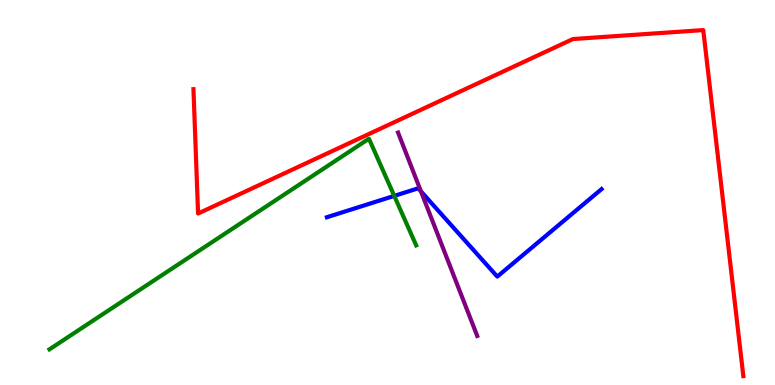[{'lines': ['blue', 'red'], 'intersections': []}, {'lines': ['green', 'red'], 'intersections': []}, {'lines': ['purple', 'red'], 'intersections': []}, {'lines': ['blue', 'green'], 'intersections': [{'x': 5.09, 'y': 4.91}]}, {'lines': ['blue', 'purple'], 'intersections': [{'x': 5.43, 'y': 5.03}]}, {'lines': ['green', 'purple'], 'intersections': []}]